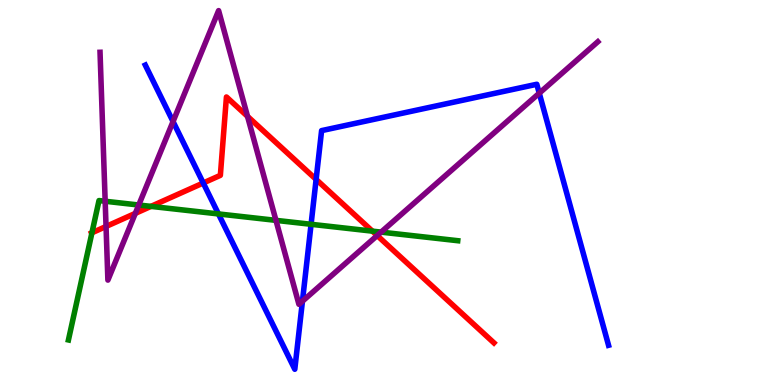[{'lines': ['blue', 'red'], 'intersections': [{'x': 2.62, 'y': 5.25}, {'x': 4.08, 'y': 5.34}]}, {'lines': ['green', 'red'], 'intersections': [{'x': 1.19, 'y': 3.95}, {'x': 1.95, 'y': 4.64}, {'x': 4.81, 'y': 4.0}]}, {'lines': ['purple', 'red'], 'intersections': [{'x': 1.37, 'y': 4.12}, {'x': 1.75, 'y': 4.46}, {'x': 3.19, 'y': 6.98}, {'x': 4.87, 'y': 3.88}]}, {'lines': ['blue', 'green'], 'intersections': [{'x': 2.82, 'y': 4.44}, {'x': 4.01, 'y': 4.17}]}, {'lines': ['blue', 'purple'], 'intersections': [{'x': 2.23, 'y': 6.84}, {'x': 3.9, 'y': 2.18}, {'x': 6.96, 'y': 7.58}]}, {'lines': ['green', 'purple'], 'intersections': [{'x': 1.36, 'y': 4.77}, {'x': 1.79, 'y': 4.68}, {'x': 3.56, 'y': 4.28}, {'x': 4.92, 'y': 3.97}]}]